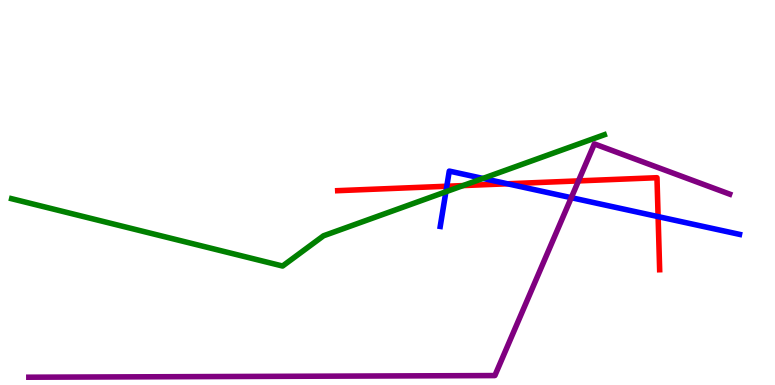[{'lines': ['blue', 'red'], 'intersections': [{'x': 5.77, 'y': 5.16}, {'x': 6.55, 'y': 5.23}, {'x': 8.49, 'y': 4.37}]}, {'lines': ['green', 'red'], 'intersections': [{'x': 5.97, 'y': 5.18}]}, {'lines': ['purple', 'red'], 'intersections': [{'x': 7.46, 'y': 5.3}]}, {'lines': ['blue', 'green'], 'intersections': [{'x': 5.75, 'y': 5.02}, {'x': 6.23, 'y': 5.37}]}, {'lines': ['blue', 'purple'], 'intersections': [{'x': 7.37, 'y': 4.87}]}, {'lines': ['green', 'purple'], 'intersections': []}]